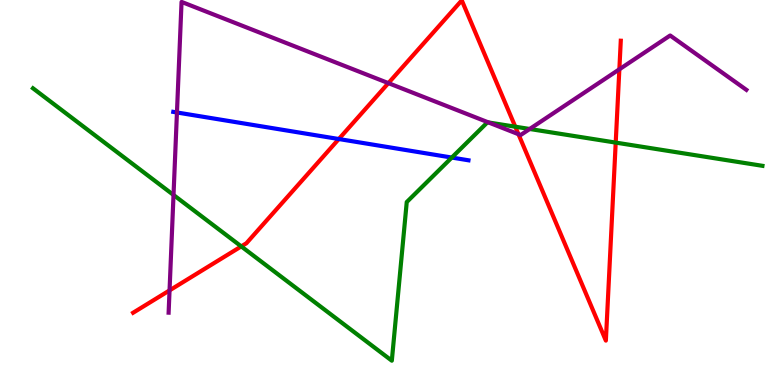[{'lines': ['blue', 'red'], 'intersections': [{'x': 4.37, 'y': 6.39}]}, {'lines': ['green', 'red'], 'intersections': [{'x': 3.11, 'y': 3.6}, {'x': 6.65, 'y': 6.71}, {'x': 7.94, 'y': 6.3}]}, {'lines': ['purple', 'red'], 'intersections': [{'x': 2.19, 'y': 2.46}, {'x': 5.01, 'y': 7.84}, {'x': 6.69, 'y': 6.51}, {'x': 7.99, 'y': 8.2}]}, {'lines': ['blue', 'green'], 'intersections': [{'x': 5.83, 'y': 5.91}]}, {'lines': ['blue', 'purple'], 'intersections': [{'x': 2.28, 'y': 7.08}]}, {'lines': ['green', 'purple'], 'intersections': [{'x': 2.24, 'y': 4.94}, {'x': 6.3, 'y': 6.82}, {'x': 6.83, 'y': 6.65}]}]